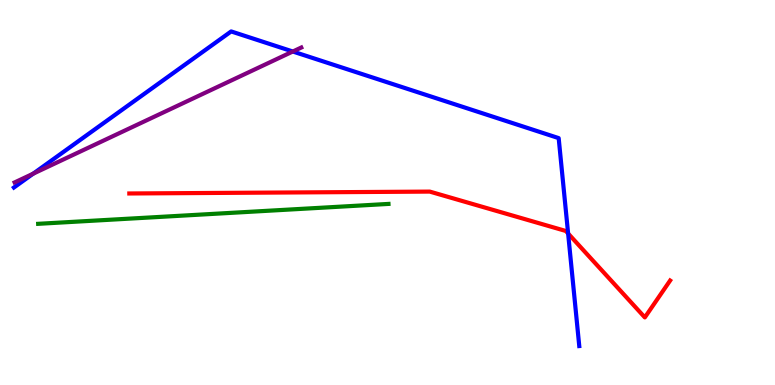[{'lines': ['blue', 'red'], 'intersections': [{'x': 7.33, 'y': 3.93}]}, {'lines': ['green', 'red'], 'intersections': []}, {'lines': ['purple', 'red'], 'intersections': []}, {'lines': ['blue', 'green'], 'intersections': []}, {'lines': ['blue', 'purple'], 'intersections': [{'x': 0.428, 'y': 5.49}, {'x': 3.78, 'y': 8.66}]}, {'lines': ['green', 'purple'], 'intersections': []}]